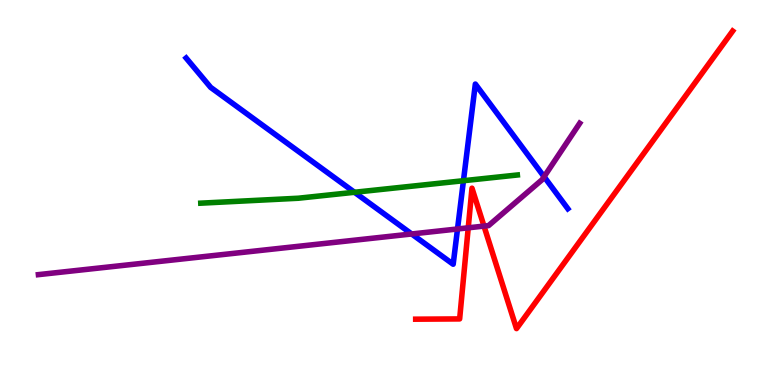[{'lines': ['blue', 'red'], 'intersections': []}, {'lines': ['green', 'red'], 'intersections': []}, {'lines': ['purple', 'red'], 'intersections': [{'x': 6.04, 'y': 4.08}, {'x': 6.25, 'y': 4.13}]}, {'lines': ['blue', 'green'], 'intersections': [{'x': 4.57, 'y': 5.01}, {'x': 5.98, 'y': 5.31}]}, {'lines': ['blue', 'purple'], 'intersections': [{'x': 5.31, 'y': 3.92}, {'x': 5.9, 'y': 4.05}, {'x': 7.02, 'y': 5.41}]}, {'lines': ['green', 'purple'], 'intersections': []}]